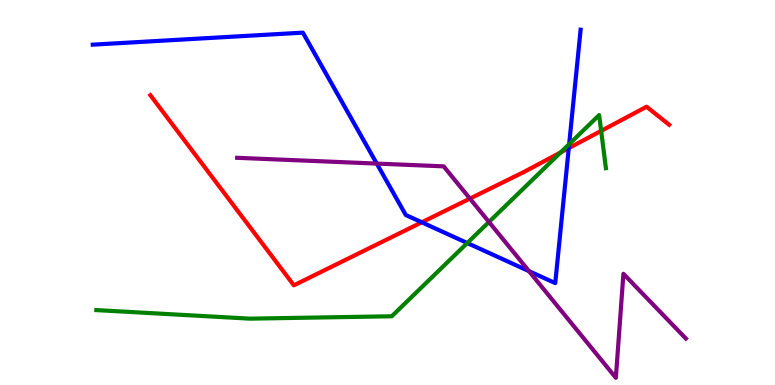[{'lines': ['blue', 'red'], 'intersections': [{'x': 5.44, 'y': 4.23}, {'x': 7.34, 'y': 6.15}]}, {'lines': ['green', 'red'], 'intersections': [{'x': 7.23, 'y': 6.04}, {'x': 7.76, 'y': 6.6}]}, {'lines': ['purple', 'red'], 'intersections': [{'x': 6.06, 'y': 4.84}]}, {'lines': ['blue', 'green'], 'intersections': [{'x': 6.03, 'y': 3.69}, {'x': 7.34, 'y': 6.26}]}, {'lines': ['blue', 'purple'], 'intersections': [{'x': 4.86, 'y': 5.75}, {'x': 6.83, 'y': 2.96}]}, {'lines': ['green', 'purple'], 'intersections': [{'x': 6.31, 'y': 4.23}]}]